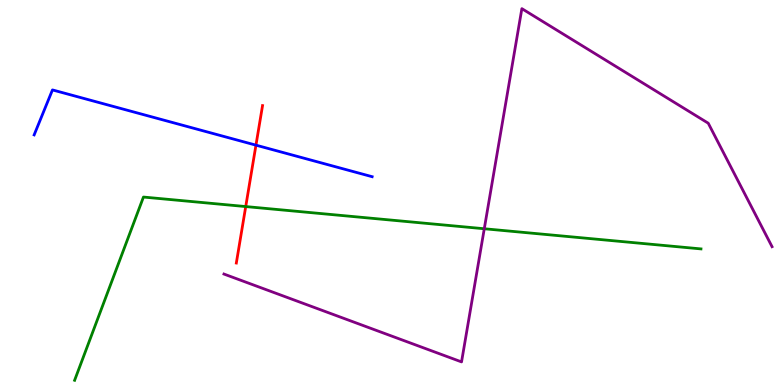[{'lines': ['blue', 'red'], 'intersections': [{'x': 3.3, 'y': 6.23}]}, {'lines': ['green', 'red'], 'intersections': [{'x': 3.17, 'y': 4.63}]}, {'lines': ['purple', 'red'], 'intersections': []}, {'lines': ['blue', 'green'], 'intersections': []}, {'lines': ['blue', 'purple'], 'intersections': []}, {'lines': ['green', 'purple'], 'intersections': [{'x': 6.25, 'y': 4.06}]}]